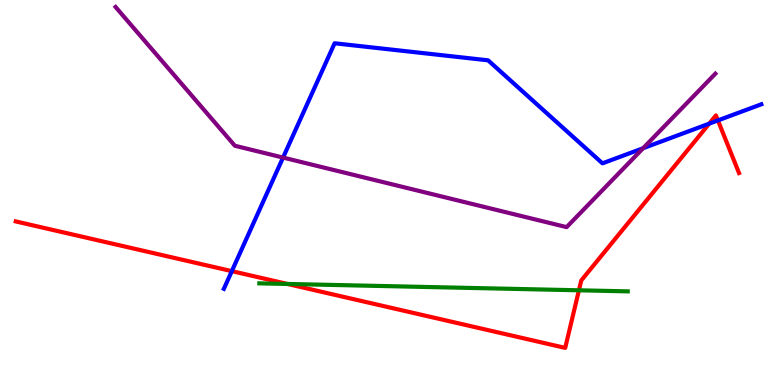[{'lines': ['blue', 'red'], 'intersections': [{'x': 2.99, 'y': 2.96}, {'x': 9.15, 'y': 6.79}, {'x': 9.26, 'y': 6.87}]}, {'lines': ['green', 'red'], 'intersections': [{'x': 3.71, 'y': 2.62}, {'x': 7.47, 'y': 2.46}]}, {'lines': ['purple', 'red'], 'intersections': []}, {'lines': ['blue', 'green'], 'intersections': []}, {'lines': ['blue', 'purple'], 'intersections': [{'x': 3.65, 'y': 5.91}, {'x': 8.3, 'y': 6.15}]}, {'lines': ['green', 'purple'], 'intersections': []}]